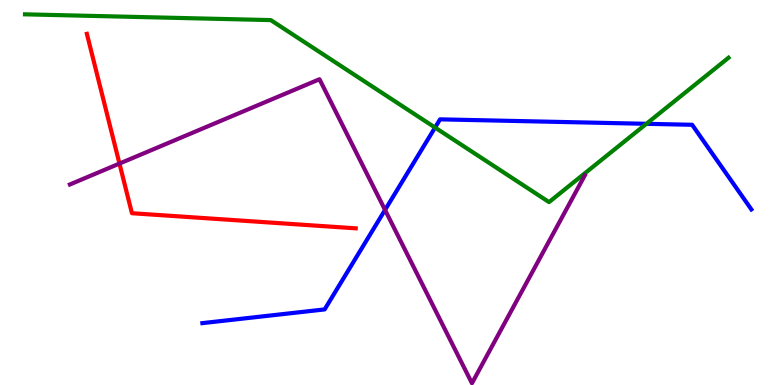[{'lines': ['blue', 'red'], 'intersections': []}, {'lines': ['green', 'red'], 'intersections': []}, {'lines': ['purple', 'red'], 'intersections': [{'x': 1.54, 'y': 5.75}]}, {'lines': ['blue', 'green'], 'intersections': [{'x': 5.61, 'y': 6.69}, {'x': 8.34, 'y': 6.78}]}, {'lines': ['blue', 'purple'], 'intersections': [{'x': 4.97, 'y': 4.55}]}, {'lines': ['green', 'purple'], 'intersections': []}]